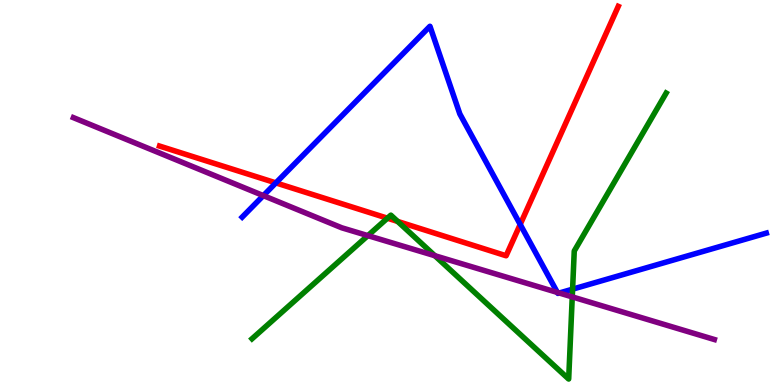[{'lines': ['blue', 'red'], 'intersections': [{'x': 3.56, 'y': 5.25}, {'x': 6.71, 'y': 4.17}]}, {'lines': ['green', 'red'], 'intersections': [{'x': 5.0, 'y': 4.33}, {'x': 5.13, 'y': 4.25}]}, {'lines': ['purple', 'red'], 'intersections': []}, {'lines': ['blue', 'green'], 'intersections': [{'x': 7.39, 'y': 2.49}]}, {'lines': ['blue', 'purple'], 'intersections': [{'x': 3.4, 'y': 4.92}, {'x': 7.19, 'y': 2.4}, {'x': 7.22, 'y': 2.39}]}, {'lines': ['green', 'purple'], 'intersections': [{'x': 4.75, 'y': 3.88}, {'x': 5.61, 'y': 3.36}, {'x': 7.38, 'y': 2.29}]}]